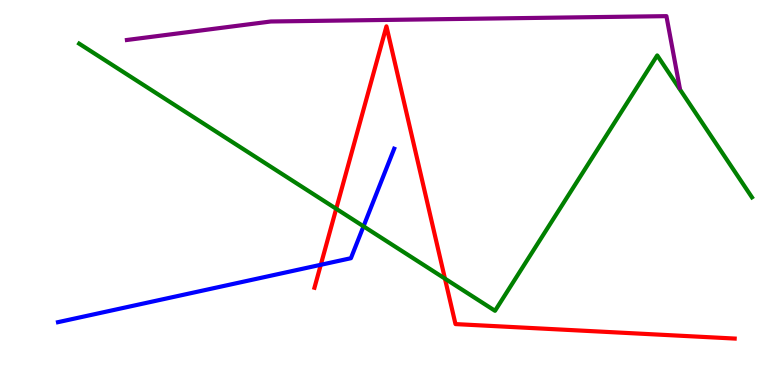[{'lines': ['blue', 'red'], 'intersections': [{'x': 4.14, 'y': 3.12}]}, {'lines': ['green', 'red'], 'intersections': [{'x': 4.34, 'y': 4.58}, {'x': 5.74, 'y': 2.76}]}, {'lines': ['purple', 'red'], 'intersections': []}, {'lines': ['blue', 'green'], 'intersections': [{'x': 4.69, 'y': 4.12}]}, {'lines': ['blue', 'purple'], 'intersections': []}, {'lines': ['green', 'purple'], 'intersections': []}]